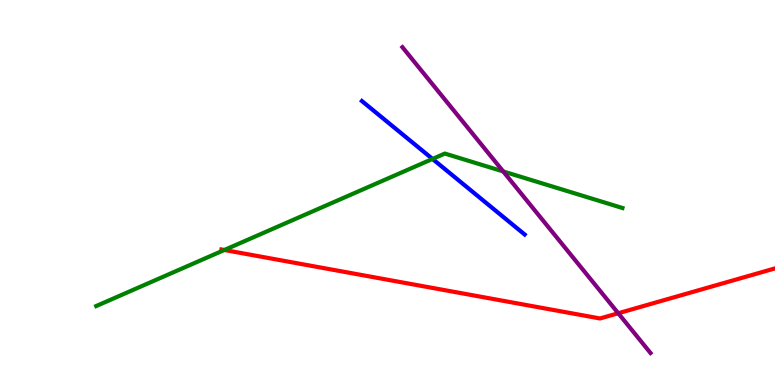[{'lines': ['blue', 'red'], 'intersections': []}, {'lines': ['green', 'red'], 'intersections': [{'x': 2.9, 'y': 3.51}]}, {'lines': ['purple', 'red'], 'intersections': [{'x': 7.98, 'y': 1.86}]}, {'lines': ['blue', 'green'], 'intersections': [{'x': 5.58, 'y': 5.87}]}, {'lines': ['blue', 'purple'], 'intersections': []}, {'lines': ['green', 'purple'], 'intersections': [{'x': 6.49, 'y': 5.55}]}]